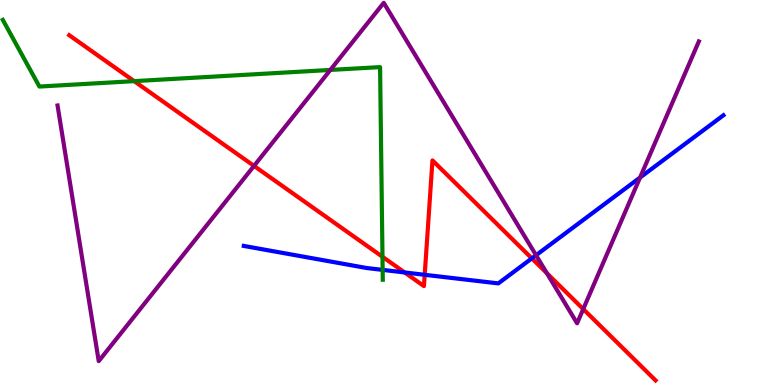[{'lines': ['blue', 'red'], 'intersections': [{'x': 5.22, 'y': 2.92}, {'x': 5.48, 'y': 2.86}, {'x': 6.86, 'y': 3.29}]}, {'lines': ['green', 'red'], 'intersections': [{'x': 1.73, 'y': 7.89}, {'x': 4.94, 'y': 3.33}]}, {'lines': ['purple', 'red'], 'intersections': [{'x': 3.28, 'y': 5.69}, {'x': 7.06, 'y': 2.9}, {'x': 7.53, 'y': 1.97}]}, {'lines': ['blue', 'green'], 'intersections': [{'x': 4.94, 'y': 2.99}]}, {'lines': ['blue', 'purple'], 'intersections': [{'x': 6.92, 'y': 3.37}, {'x': 8.26, 'y': 5.39}]}, {'lines': ['green', 'purple'], 'intersections': [{'x': 4.26, 'y': 8.18}]}]